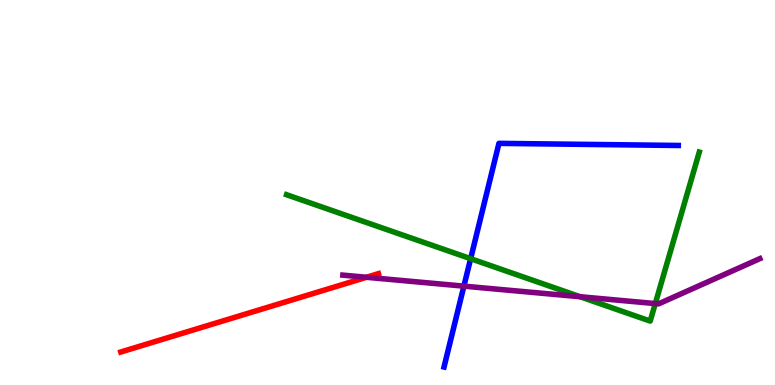[{'lines': ['blue', 'red'], 'intersections': []}, {'lines': ['green', 'red'], 'intersections': []}, {'lines': ['purple', 'red'], 'intersections': [{'x': 4.73, 'y': 2.8}]}, {'lines': ['blue', 'green'], 'intersections': [{'x': 6.07, 'y': 3.28}]}, {'lines': ['blue', 'purple'], 'intersections': [{'x': 5.99, 'y': 2.57}]}, {'lines': ['green', 'purple'], 'intersections': [{'x': 7.49, 'y': 2.29}, {'x': 8.46, 'y': 2.12}]}]